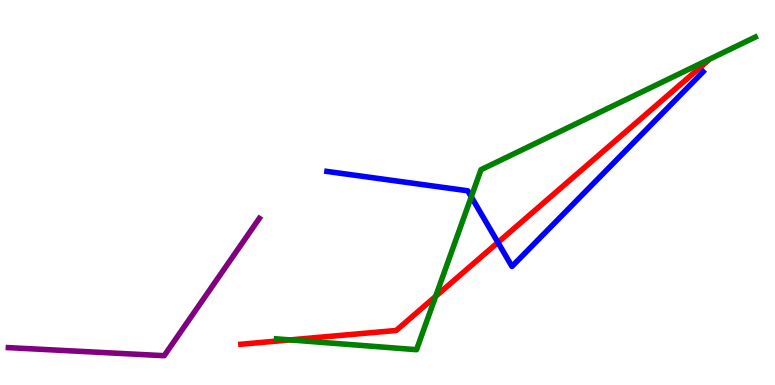[{'lines': ['blue', 'red'], 'intersections': [{'x': 6.42, 'y': 3.7}]}, {'lines': ['green', 'red'], 'intersections': [{'x': 3.74, 'y': 1.17}, {'x': 5.62, 'y': 2.3}]}, {'lines': ['purple', 'red'], 'intersections': []}, {'lines': ['blue', 'green'], 'intersections': [{'x': 6.08, 'y': 4.89}]}, {'lines': ['blue', 'purple'], 'intersections': []}, {'lines': ['green', 'purple'], 'intersections': []}]